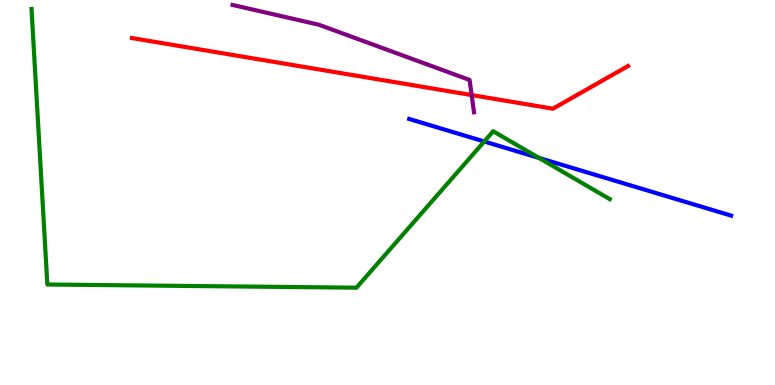[{'lines': ['blue', 'red'], 'intersections': []}, {'lines': ['green', 'red'], 'intersections': []}, {'lines': ['purple', 'red'], 'intersections': [{'x': 6.09, 'y': 7.53}]}, {'lines': ['blue', 'green'], 'intersections': [{'x': 6.25, 'y': 6.32}, {'x': 6.95, 'y': 5.9}]}, {'lines': ['blue', 'purple'], 'intersections': []}, {'lines': ['green', 'purple'], 'intersections': []}]